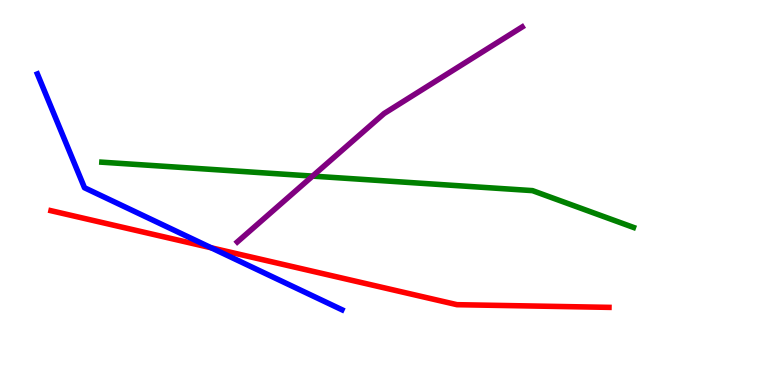[{'lines': ['blue', 'red'], 'intersections': [{'x': 2.73, 'y': 3.56}]}, {'lines': ['green', 'red'], 'intersections': []}, {'lines': ['purple', 'red'], 'intersections': []}, {'lines': ['blue', 'green'], 'intersections': []}, {'lines': ['blue', 'purple'], 'intersections': []}, {'lines': ['green', 'purple'], 'intersections': [{'x': 4.03, 'y': 5.43}]}]